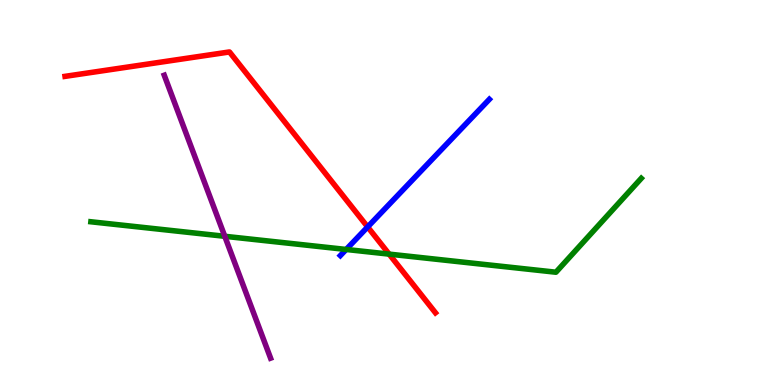[{'lines': ['blue', 'red'], 'intersections': [{'x': 4.74, 'y': 4.11}]}, {'lines': ['green', 'red'], 'intersections': [{'x': 5.02, 'y': 3.4}]}, {'lines': ['purple', 'red'], 'intersections': []}, {'lines': ['blue', 'green'], 'intersections': [{'x': 4.47, 'y': 3.52}]}, {'lines': ['blue', 'purple'], 'intersections': []}, {'lines': ['green', 'purple'], 'intersections': [{'x': 2.9, 'y': 3.86}]}]